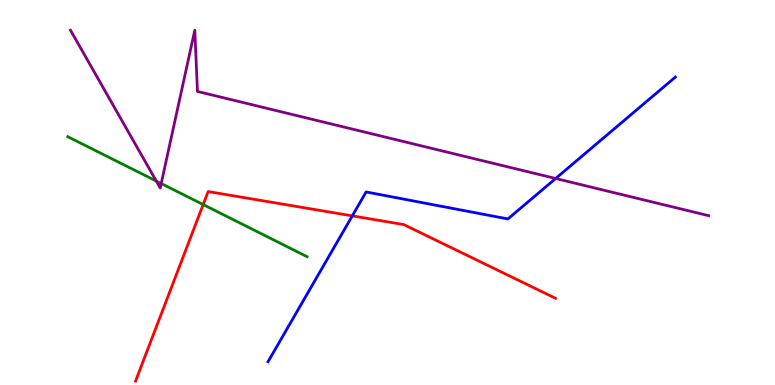[{'lines': ['blue', 'red'], 'intersections': [{'x': 4.55, 'y': 4.39}]}, {'lines': ['green', 'red'], 'intersections': [{'x': 2.62, 'y': 4.69}]}, {'lines': ['purple', 'red'], 'intersections': []}, {'lines': ['blue', 'green'], 'intersections': []}, {'lines': ['blue', 'purple'], 'intersections': [{'x': 7.17, 'y': 5.36}]}, {'lines': ['green', 'purple'], 'intersections': [{'x': 2.02, 'y': 5.3}, {'x': 2.08, 'y': 5.23}]}]